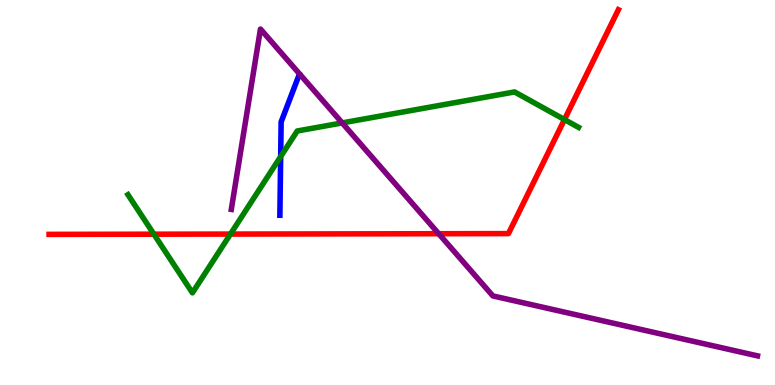[{'lines': ['blue', 'red'], 'intersections': []}, {'lines': ['green', 'red'], 'intersections': [{'x': 1.99, 'y': 3.92}, {'x': 2.97, 'y': 3.92}, {'x': 7.28, 'y': 6.89}]}, {'lines': ['purple', 'red'], 'intersections': [{'x': 5.66, 'y': 3.93}]}, {'lines': ['blue', 'green'], 'intersections': [{'x': 3.62, 'y': 5.93}]}, {'lines': ['blue', 'purple'], 'intersections': []}, {'lines': ['green', 'purple'], 'intersections': [{'x': 4.42, 'y': 6.81}]}]